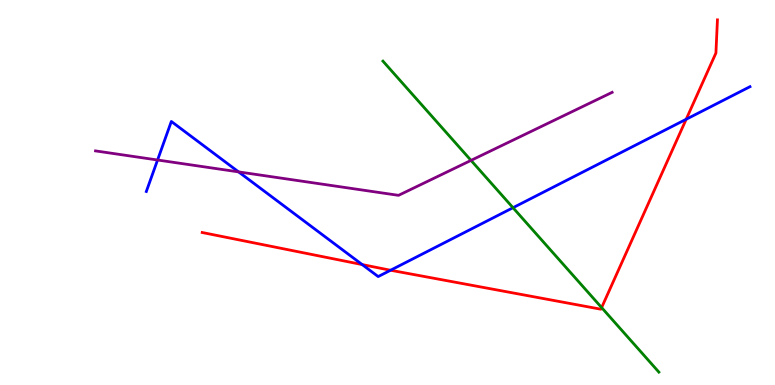[{'lines': ['blue', 'red'], 'intersections': [{'x': 4.67, 'y': 3.13}, {'x': 5.04, 'y': 2.98}, {'x': 8.85, 'y': 6.9}]}, {'lines': ['green', 'red'], 'intersections': [{'x': 7.76, 'y': 2.01}]}, {'lines': ['purple', 'red'], 'intersections': []}, {'lines': ['blue', 'green'], 'intersections': [{'x': 6.62, 'y': 4.6}]}, {'lines': ['blue', 'purple'], 'intersections': [{'x': 2.03, 'y': 5.84}, {'x': 3.08, 'y': 5.54}]}, {'lines': ['green', 'purple'], 'intersections': [{'x': 6.08, 'y': 5.83}]}]